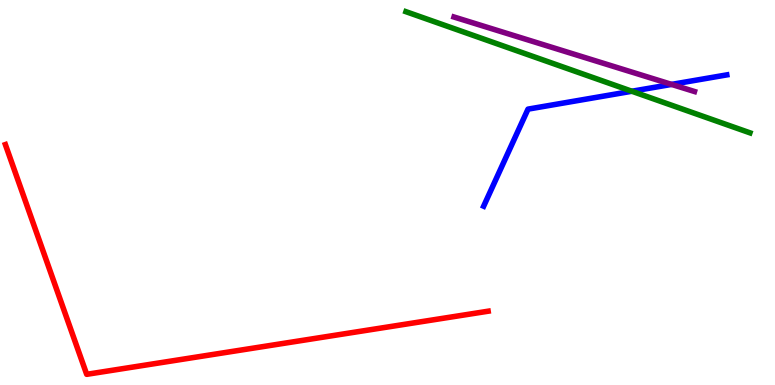[{'lines': ['blue', 'red'], 'intersections': []}, {'lines': ['green', 'red'], 'intersections': []}, {'lines': ['purple', 'red'], 'intersections': []}, {'lines': ['blue', 'green'], 'intersections': [{'x': 8.15, 'y': 7.63}]}, {'lines': ['blue', 'purple'], 'intersections': [{'x': 8.67, 'y': 7.81}]}, {'lines': ['green', 'purple'], 'intersections': []}]